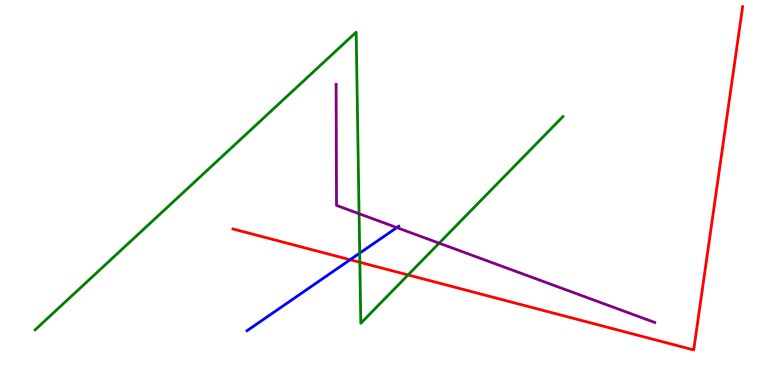[{'lines': ['blue', 'red'], 'intersections': [{'x': 4.52, 'y': 3.25}]}, {'lines': ['green', 'red'], 'intersections': [{'x': 4.64, 'y': 3.19}, {'x': 5.27, 'y': 2.86}]}, {'lines': ['purple', 'red'], 'intersections': []}, {'lines': ['blue', 'green'], 'intersections': [{'x': 4.64, 'y': 3.42}]}, {'lines': ['blue', 'purple'], 'intersections': [{'x': 5.12, 'y': 4.09}]}, {'lines': ['green', 'purple'], 'intersections': [{'x': 4.63, 'y': 4.45}, {'x': 5.67, 'y': 3.68}]}]